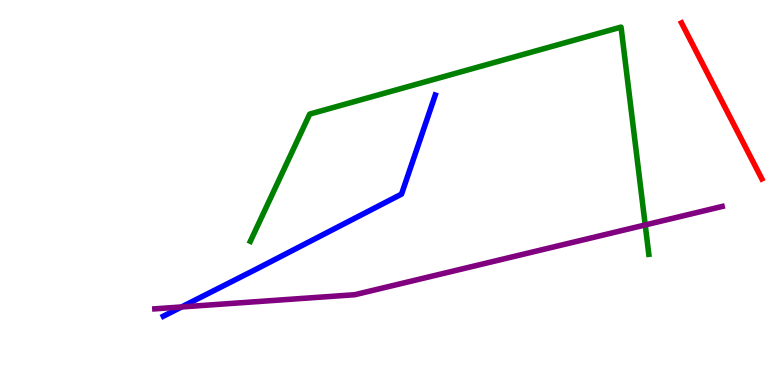[{'lines': ['blue', 'red'], 'intersections': []}, {'lines': ['green', 'red'], 'intersections': []}, {'lines': ['purple', 'red'], 'intersections': []}, {'lines': ['blue', 'green'], 'intersections': []}, {'lines': ['blue', 'purple'], 'intersections': [{'x': 2.34, 'y': 2.03}]}, {'lines': ['green', 'purple'], 'intersections': [{'x': 8.33, 'y': 4.16}]}]